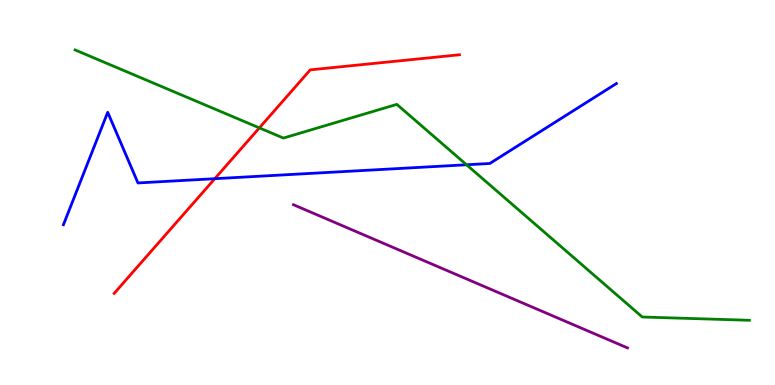[{'lines': ['blue', 'red'], 'intersections': [{'x': 2.77, 'y': 5.36}]}, {'lines': ['green', 'red'], 'intersections': [{'x': 3.35, 'y': 6.68}]}, {'lines': ['purple', 'red'], 'intersections': []}, {'lines': ['blue', 'green'], 'intersections': [{'x': 6.02, 'y': 5.72}]}, {'lines': ['blue', 'purple'], 'intersections': []}, {'lines': ['green', 'purple'], 'intersections': []}]